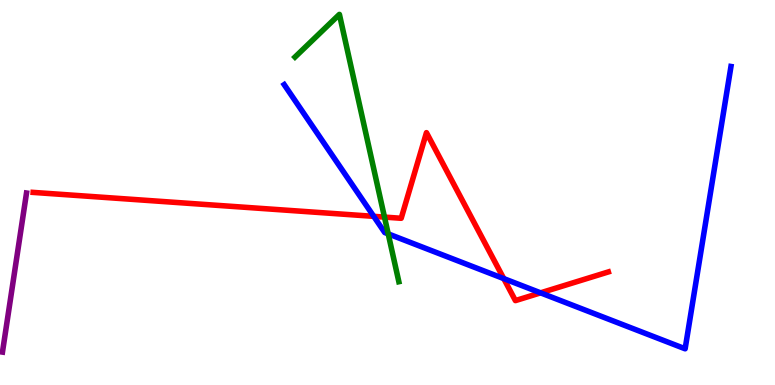[{'lines': ['blue', 'red'], 'intersections': [{'x': 4.82, 'y': 4.38}, {'x': 6.5, 'y': 2.76}, {'x': 6.98, 'y': 2.39}]}, {'lines': ['green', 'red'], 'intersections': [{'x': 4.96, 'y': 4.36}]}, {'lines': ['purple', 'red'], 'intersections': []}, {'lines': ['blue', 'green'], 'intersections': [{'x': 5.01, 'y': 3.93}]}, {'lines': ['blue', 'purple'], 'intersections': []}, {'lines': ['green', 'purple'], 'intersections': []}]